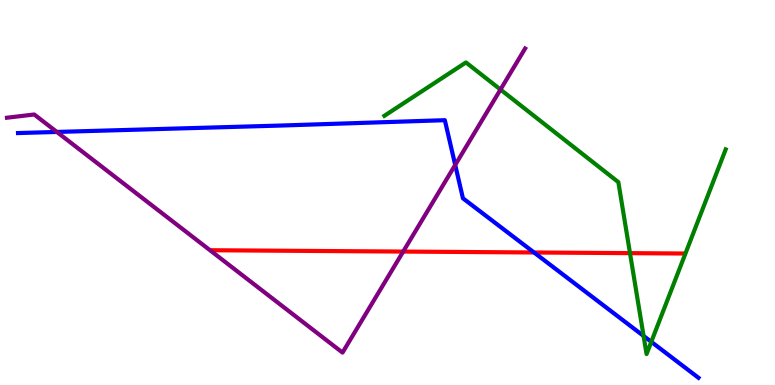[{'lines': ['blue', 'red'], 'intersections': [{'x': 6.89, 'y': 3.44}]}, {'lines': ['green', 'red'], 'intersections': [{'x': 8.13, 'y': 3.42}]}, {'lines': ['purple', 'red'], 'intersections': [{'x': 5.2, 'y': 3.47}]}, {'lines': ['blue', 'green'], 'intersections': [{'x': 8.3, 'y': 1.27}, {'x': 8.4, 'y': 1.12}]}, {'lines': ['blue', 'purple'], 'intersections': [{'x': 0.734, 'y': 6.57}, {'x': 5.87, 'y': 5.72}]}, {'lines': ['green', 'purple'], 'intersections': [{'x': 6.46, 'y': 7.67}]}]